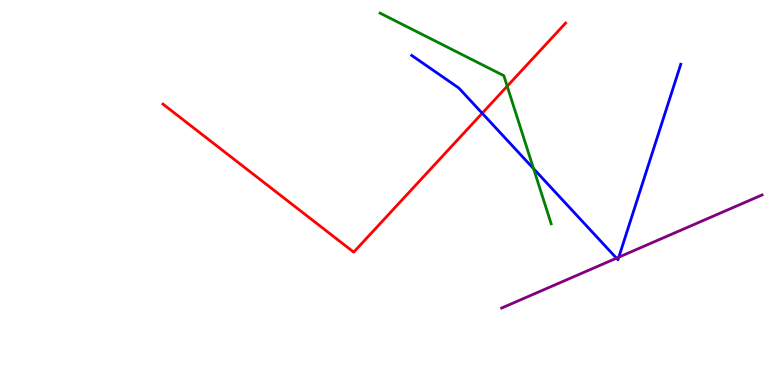[{'lines': ['blue', 'red'], 'intersections': [{'x': 6.22, 'y': 7.06}]}, {'lines': ['green', 'red'], 'intersections': [{'x': 6.54, 'y': 7.76}]}, {'lines': ['purple', 'red'], 'intersections': []}, {'lines': ['blue', 'green'], 'intersections': [{'x': 6.88, 'y': 5.62}]}, {'lines': ['blue', 'purple'], 'intersections': [{'x': 7.95, 'y': 3.29}, {'x': 7.98, 'y': 3.32}]}, {'lines': ['green', 'purple'], 'intersections': []}]